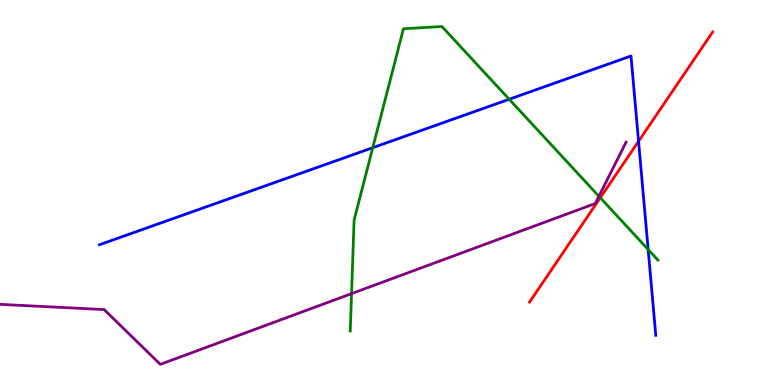[{'lines': ['blue', 'red'], 'intersections': [{'x': 8.24, 'y': 6.33}]}, {'lines': ['green', 'red'], 'intersections': [{'x': 7.75, 'y': 4.86}]}, {'lines': ['purple', 'red'], 'intersections': []}, {'lines': ['blue', 'green'], 'intersections': [{'x': 4.81, 'y': 6.16}, {'x': 6.57, 'y': 7.42}, {'x': 8.36, 'y': 3.52}]}, {'lines': ['blue', 'purple'], 'intersections': []}, {'lines': ['green', 'purple'], 'intersections': [{'x': 4.54, 'y': 2.37}, {'x': 7.73, 'y': 4.9}]}]